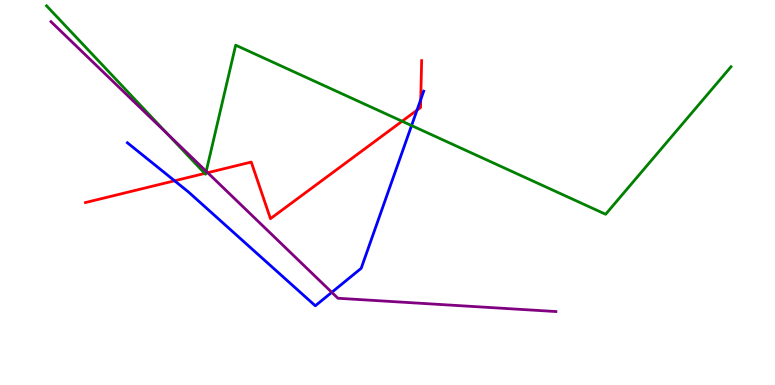[{'lines': ['blue', 'red'], 'intersections': [{'x': 2.25, 'y': 5.3}, {'x': 5.38, 'y': 7.14}, {'x': 5.43, 'y': 7.41}]}, {'lines': ['green', 'red'], 'intersections': [{'x': 2.64, 'y': 5.5}, {'x': 2.66, 'y': 5.5}, {'x': 5.19, 'y': 6.85}]}, {'lines': ['purple', 'red'], 'intersections': [{'x': 2.68, 'y': 5.51}]}, {'lines': ['blue', 'green'], 'intersections': [{'x': 5.31, 'y': 6.74}]}, {'lines': ['blue', 'purple'], 'intersections': [{'x': 4.28, 'y': 2.41}]}, {'lines': ['green', 'purple'], 'intersections': [{'x': 2.16, 'y': 6.51}, {'x': 2.66, 'y': 5.55}]}]